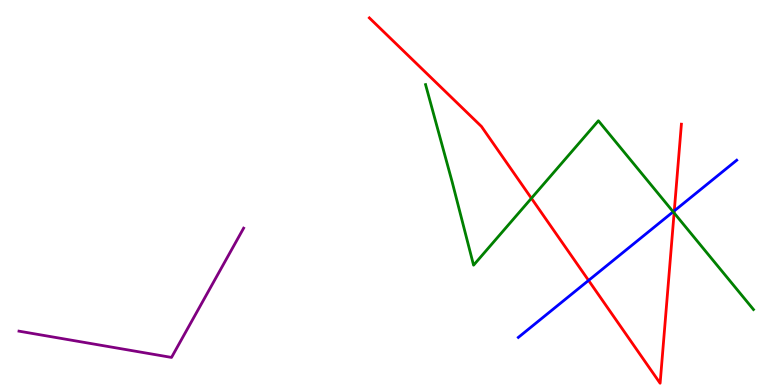[{'lines': ['blue', 'red'], 'intersections': [{'x': 7.59, 'y': 2.72}, {'x': 8.7, 'y': 4.52}]}, {'lines': ['green', 'red'], 'intersections': [{'x': 6.86, 'y': 4.85}, {'x': 8.7, 'y': 4.47}]}, {'lines': ['purple', 'red'], 'intersections': []}, {'lines': ['blue', 'green'], 'intersections': [{'x': 8.69, 'y': 4.5}]}, {'lines': ['blue', 'purple'], 'intersections': []}, {'lines': ['green', 'purple'], 'intersections': []}]